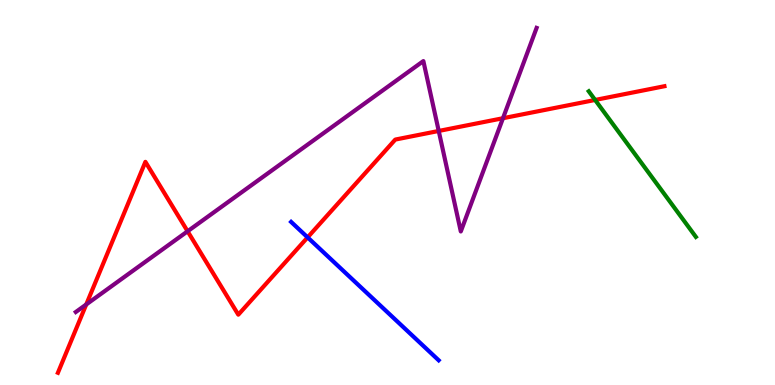[{'lines': ['blue', 'red'], 'intersections': [{'x': 3.97, 'y': 3.83}]}, {'lines': ['green', 'red'], 'intersections': [{'x': 7.68, 'y': 7.4}]}, {'lines': ['purple', 'red'], 'intersections': [{'x': 1.11, 'y': 2.09}, {'x': 2.42, 'y': 3.99}, {'x': 5.66, 'y': 6.6}, {'x': 6.49, 'y': 6.93}]}, {'lines': ['blue', 'green'], 'intersections': []}, {'lines': ['blue', 'purple'], 'intersections': []}, {'lines': ['green', 'purple'], 'intersections': []}]